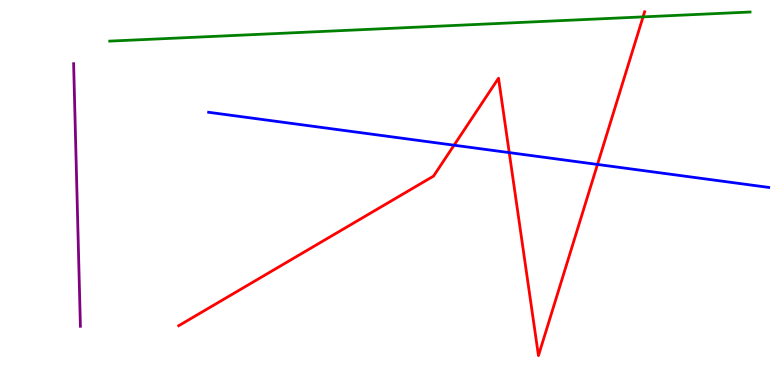[{'lines': ['blue', 'red'], 'intersections': [{'x': 5.86, 'y': 6.23}, {'x': 6.57, 'y': 6.04}, {'x': 7.71, 'y': 5.73}]}, {'lines': ['green', 'red'], 'intersections': [{'x': 8.3, 'y': 9.56}]}, {'lines': ['purple', 'red'], 'intersections': []}, {'lines': ['blue', 'green'], 'intersections': []}, {'lines': ['blue', 'purple'], 'intersections': []}, {'lines': ['green', 'purple'], 'intersections': []}]